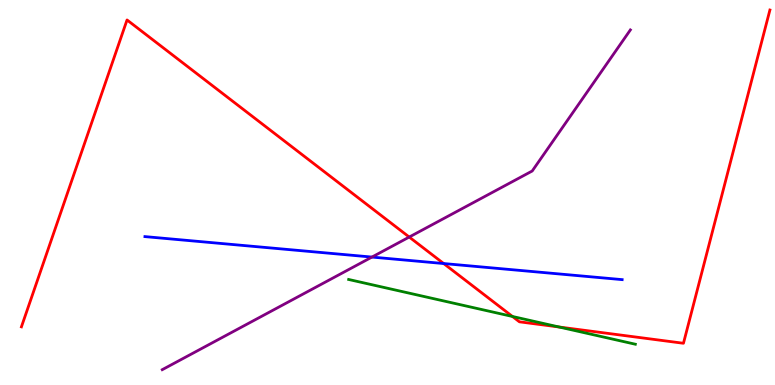[{'lines': ['blue', 'red'], 'intersections': [{'x': 5.72, 'y': 3.15}]}, {'lines': ['green', 'red'], 'intersections': [{'x': 6.61, 'y': 1.78}, {'x': 7.21, 'y': 1.51}]}, {'lines': ['purple', 'red'], 'intersections': [{'x': 5.28, 'y': 3.84}]}, {'lines': ['blue', 'green'], 'intersections': []}, {'lines': ['blue', 'purple'], 'intersections': [{'x': 4.8, 'y': 3.32}]}, {'lines': ['green', 'purple'], 'intersections': []}]